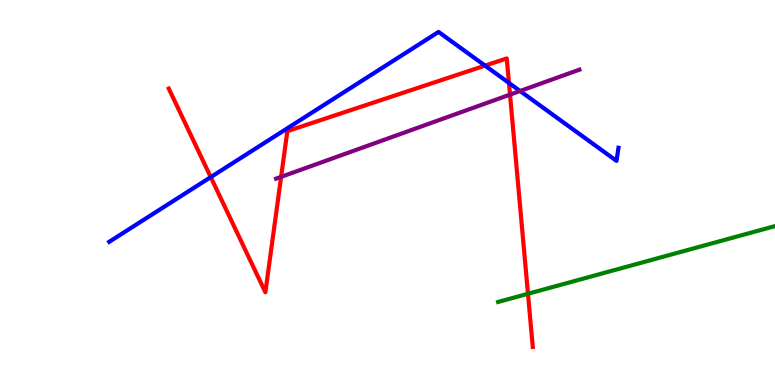[{'lines': ['blue', 'red'], 'intersections': [{'x': 2.72, 'y': 5.4}, {'x': 6.26, 'y': 8.3}, {'x': 6.57, 'y': 7.85}]}, {'lines': ['green', 'red'], 'intersections': [{'x': 6.81, 'y': 2.37}]}, {'lines': ['purple', 'red'], 'intersections': [{'x': 3.63, 'y': 5.41}, {'x': 6.58, 'y': 7.54}]}, {'lines': ['blue', 'green'], 'intersections': []}, {'lines': ['blue', 'purple'], 'intersections': [{'x': 6.71, 'y': 7.64}]}, {'lines': ['green', 'purple'], 'intersections': []}]